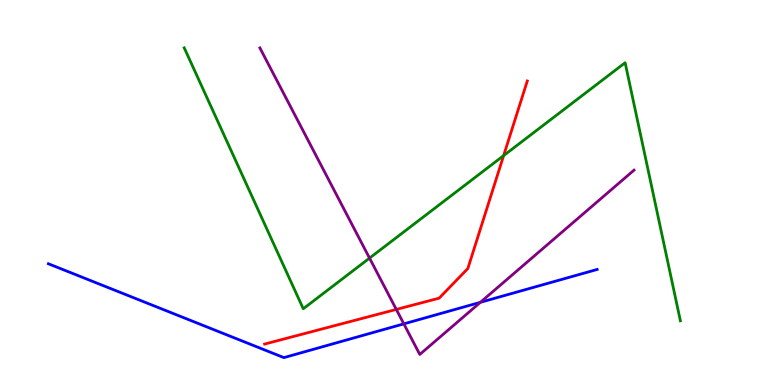[{'lines': ['blue', 'red'], 'intersections': []}, {'lines': ['green', 'red'], 'intersections': [{'x': 6.5, 'y': 5.96}]}, {'lines': ['purple', 'red'], 'intersections': [{'x': 5.11, 'y': 1.96}]}, {'lines': ['blue', 'green'], 'intersections': []}, {'lines': ['blue', 'purple'], 'intersections': [{'x': 5.21, 'y': 1.59}, {'x': 6.2, 'y': 2.15}]}, {'lines': ['green', 'purple'], 'intersections': [{'x': 4.77, 'y': 3.3}]}]